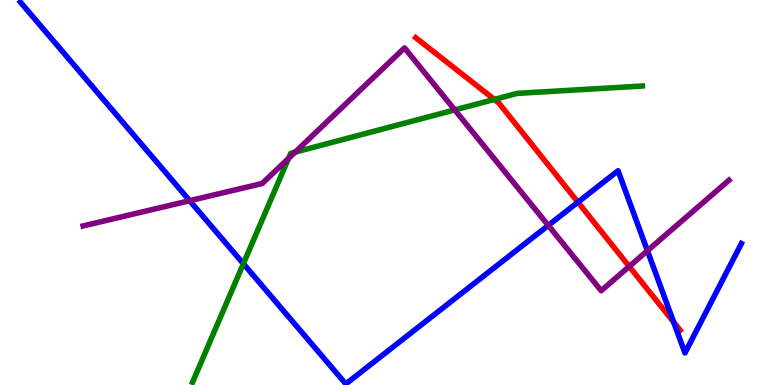[{'lines': ['blue', 'red'], 'intersections': [{'x': 7.46, 'y': 4.75}, {'x': 8.69, 'y': 1.63}]}, {'lines': ['green', 'red'], 'intersections': [{'x': 6.38, 'y': 7.42}]}, {'lines': ['purple', 'red'], 'intersections': [{'x': 8.12, 'y': 3.08}]}, {'lines': ['blue', 'green'], 'intersections': [{'x': 3.14, 'y': 3.15}]}, {'lines': ['blue', 'purple'], 'intersections': [{'x': 2.45, 'y': 4.79}, {'x': 7.07, 'y': 4.15}, {'x': 8.35, 'y': 3.49}]}, {'lines': ['green', 'purple'], 'intersections': [{'x': 3.72, 'y': 5.88}, {'x': 3.81, 'y': 6.05}, {'x': 5.87, 'y': 7.15}]}]